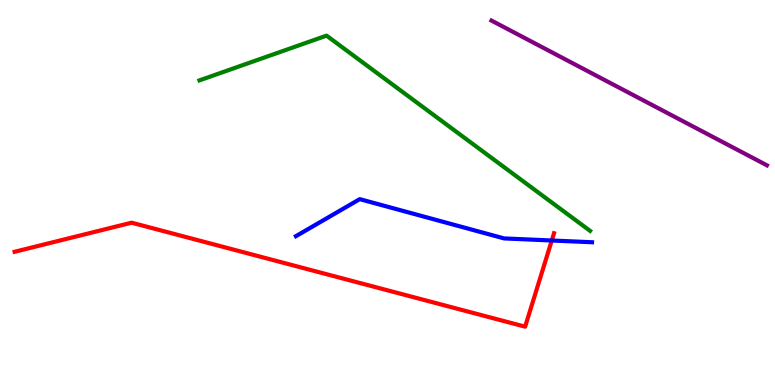[{'lines': ['blue', 'red'], 'intersections': [{'x': 7.12, 'y': 3.75}]}, {'lines': ['green', 'red'], 'intersections': []}, {'lines': ['purple', 'red'], 'intersections': []}, {'lines': ['blue', 'green'], 'intersections': []}, {'lines': ['blue', 'purple'], 'intersections': []}, {'lines': ['green', 'purple'], 'intersections': []}]